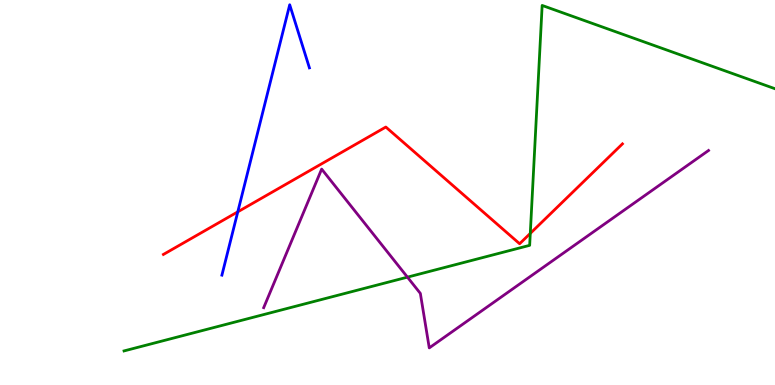[{'lines': ['blue', 'red'], 'intersections': [{'x': 3.07, 'y': 4.5}]}, {'lines': ['green', 'red'], 'intersections': [{'x': 6.84, 'y': 3.94}]}, {'lines': ['purple', 'red'], 'intersections': []}, {'lines': ['blue', 'green'], 'intersections': []}, {'lines': ['blue', 'purple'], 'intersections': []}, {'lines': ['green', 'purple'], 'intersections': [{'x': 5.26, 'y': 2.8}]}]